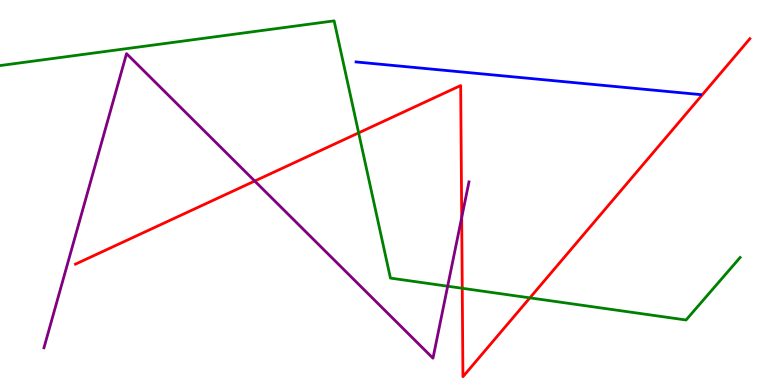[{'lines': ['blue', 'red'], 'intersections': []}, {'lines': ['green', 'red'], 'intersections': [{'x': 4.63, 'y': 6.55}, {'x': 5.96, 'y': 2.51}, {'x': 6.84, 'y': 2.26}]}, {'lines': ['purple', 'red'], 'intersections': [{'x': 3.29, 'y': 5.3}, {'x': 5.96, 'y': 4.35}]}, {'lines': ['blue', 'green'], 'intersections': []}, {'lines': ['blue', 'purple'], 'intersections': []}, {'lines': ['green', 'purple'], 'intersections': [{'x': 5.78, 'y': 2.57}]}]